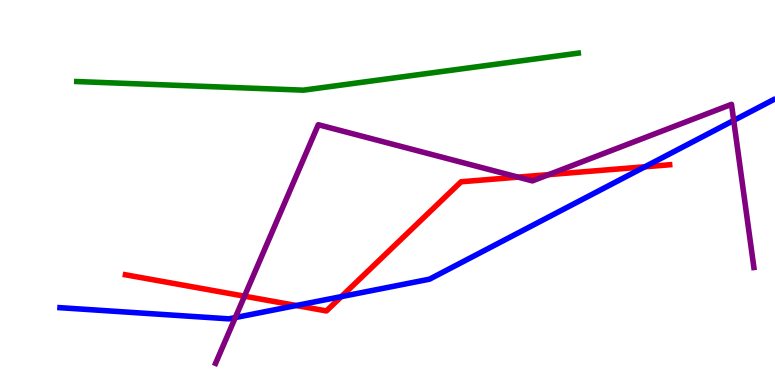[{'lines': ['blue', 'red'], 'intersections': [{'x': 3.82, 'y': 2.06}, {'x': 4.4, 'y': 2.3}, {'x': 8.32, 'y': 5.67}]}, {'lines': ['green', 'red'], 'intersections': []}, {'lines': ['purple', 'red'], 'intersections': [{'x': 3.15, 'y': 2.31}, {'x': 6.68, 'y': 5.4}, {'x': 7.08, 'y': 5.46}]}, {'lines': ['blue', 'green'], 'intersections': []}, {'lines': ['blue', 'purple'], 'intersections': [{'x': 3.04, 'y': 1.75}, {'x': 9.47, 'y': 6.87}]}, {'lines': ['green', 'purple'], 'intersections': []}]